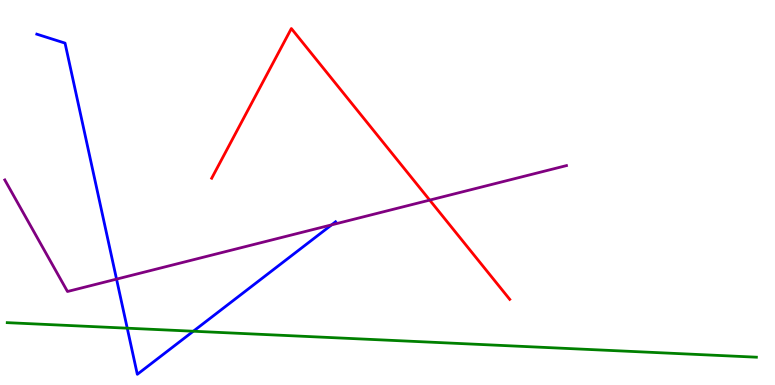[{'lines': ['blue', 'red'], 'intersections': []}, {'lines': ['green', 'red'], 'intersections': []}, {'lines': ['purple', 'red'], 'intersections': [{'x': 5.54, 'y': 4.8}]}, {'lines': ['blue', 'green'], 'intersections': [{'x': 1.64, 'y': 1.48}, {'x': 2.49, 'y': 1.4}]}, {'lines': ['blue', 'purple'], 'intersections': [{'x': 1.5, 'y': 2.75}, {'x': 4.28, 'y': 4.16}]}, {'lines': ['green', 'purple'], 'intersections': []}]